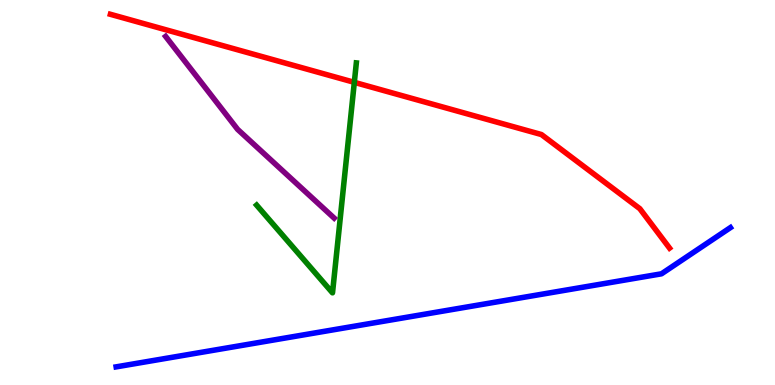[{'lines': ['blue', 'red'], 'intersections': []}, {'lines': ['green', 'red'], 'intersections': [{'x': 4.57, 'y': 7.86}]}, {'lines': ['purple', 'red'], 'intersections': []}, {'lines': ['blue', 'green'], 'intersections': []}, {'lines': ['blue', 'purple'], 'intersections': []}, {'lines': ['green', 'purple'], 'intersections': []}]